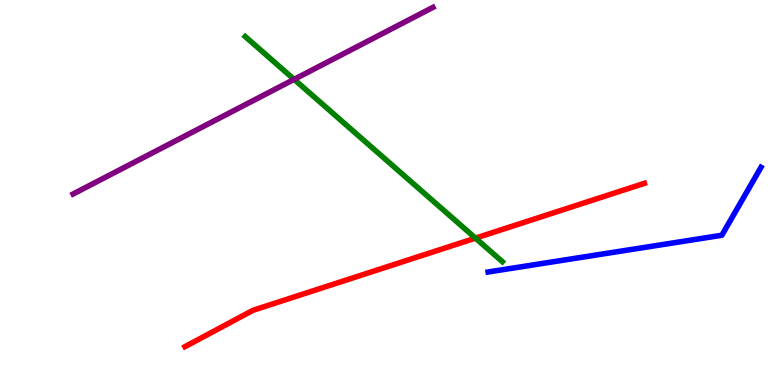[{'lines': ['blue', 'red'], 'intersections': []}, {'lines': ['green', 'red'], 'intersections': [{'x': 6.14, 'y': 3.81}]}, {'lines': ['purple', 'red'], 'intersections': []}, {'lines': ['blue', 'green'], 'intersections': []}, {'lines': ['blue', 'purple'], 'intersections': []}, {'lines': ['green', 'purple'], 'intersections': [{'x': 3.8, 'y': 7.94}]}]